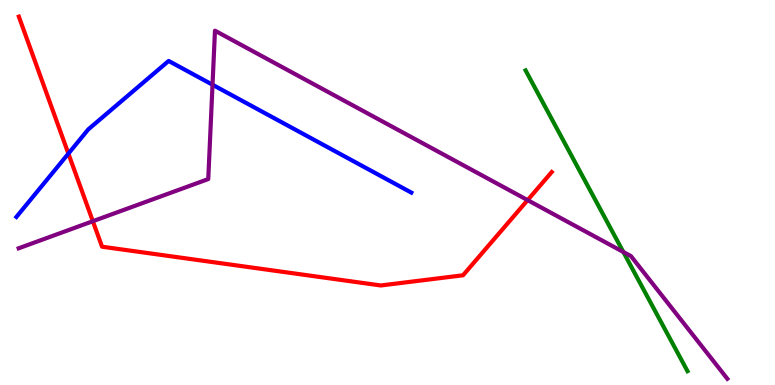[{'lines': ['blue', 'red'], 'intersections': [{'x': 0.882, 'y': 6.01}]}, {'lines': ['green', 'red'], 'intersections': []}, {'lines': ['purple', 'red'], 'intersections': [{'x': 1.2, 'y': 4.25}, {'x': 6.81, 'y': 4.8}]}, {'lines': ['blue', 'green'], 'intersections': []}, {'lines': ['blue', 'purple'], 'intersections': [{'x': 2.74, 'y': 7.8}]}, {'lines': ['green', 'purple'], 'intersections': [{'x': 8.04, 'y': 3.45}]}]